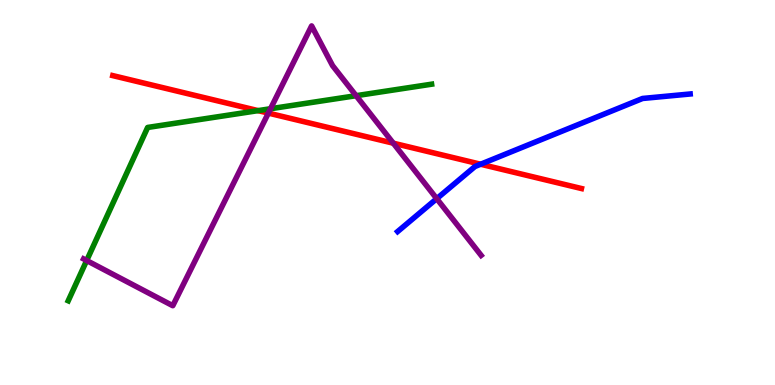[{'lines': ['blue', 'red'], 'intersections': [{'x': 6.2, 'y': 5.73}]}, {'lines': ['green', 'red'], 'intersections': [{'x': 3.33, 'y': 7.13}]}, {'lines': ['purple', 'red'], 'intersections': [{'x': 3.46, 'y': 7.06}, {'x': 5.07, 'y': 6.28}]}, {'lines': ['blue', 'green'], 'intersections': []}, {'lines': ['blue', 'purple'], 'intersections': [{'x': 5.64, 'y': 4.84}]}, {'lines': ['green', 'purple'], 'intersections': [{'x': 1.12, 'y': 3.23}, {'x': 3.49, 'y': 7.18}, {'x': 4.59, 'y': 7.51}]}]